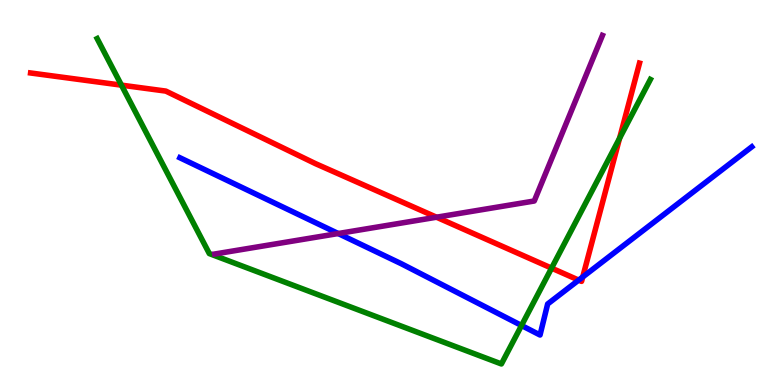[{'lines': ['blue', 'red'], 'intersections': [{'x': 7.47, 'y': 2.72}, {'x': 7.52, 'y': 2.81}]}, {'lines': ['green', 'red'], 'intersections': [{'x': 1.57, 'y': 7.79}, {'x': 7.12, 'y': 3.04}, {'x': 7.99, 'y': 6.41}]}, {'lines': ['purple', 'red'], 'intersections': [{'x': 5.63, 'y': 4.36}]}, {'lines': ['blue', 'green'], 'intersections': [{'x': 6.73, 'y': 1.55}]}, {'lines': ['blue', 'purple'], 'intersections': [{'x': 4.36, 'y': 3.93}]}, {'lines': ['green', 'purple'], 'intersections': []}]